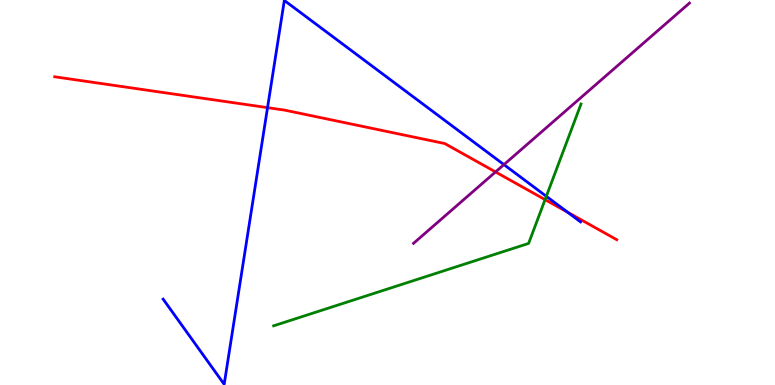[{'lines': ['blue', 'red'], 'intersections': [{'x': 3.45, 'y': 7.2}, {'x': 7.32, 'y': 4.49}]}, {'lines': ['green', 'red'], 'intersections': [{'x': 7.03, 'y': 4.81}]}, {'lines': ['purple', 'red'], 'intersections': [{'x': 6.39, 'y': 5.53}]}, {'lines': ['blue', 'green'], 'intersections': [{'x': 7.05, 'y': 4.9}]}, {'lines': ['blue', 'purple'], 'intersections': [{'x': 6.5, 'y': 5.72}]}, {'lines': ['green', 'purple'], 'intersections': []}]